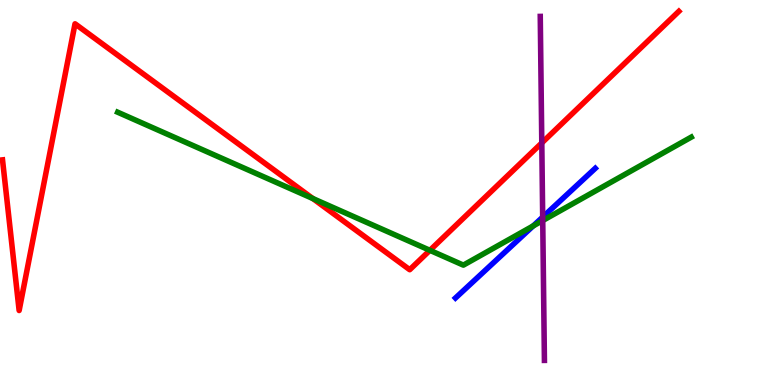[{'lines': ['blue', 'red'], 'intersections': []}, {'lines': ['green', 'red'], 'intersections': [{'x': 4.04, 'y': 4.84}, {'x': 5.55, 'y': 3.5}]}, {'lines': ['purple', 'red'], 'intersections': [{'x': 6.99, 'y': 6.29}]}, {'lines': ['blue', 'green'], 'intersections': [{'x': 6.88, 'y': 4.13}]}, {'lines': ['blue', 'purple'], 'intersections': [{'x': 7.0, 'y': 4.36}]}, {'lines': ['green', 'purple'], 'intersections': [{'x': 7.0, 'y': 4.27}]}]